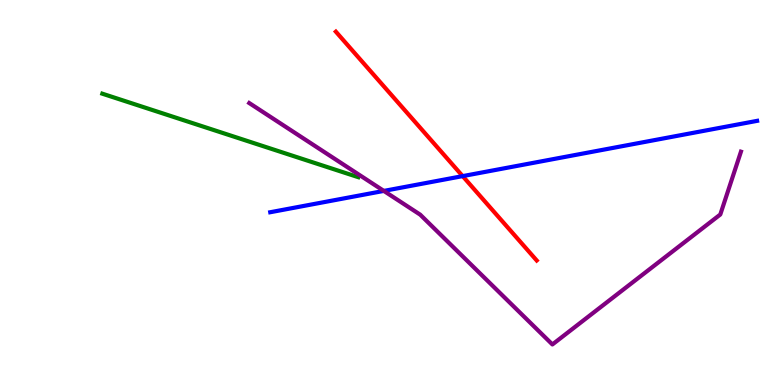[{'lines': ['blue', 'red'], 'intersections': [{'x': 5.97, 'y': 5.43}]}, {'lines': ['green', 'red'], 'intersections': []}, {'lines': ['purple', 'red'], 'intersections': []}, {'lines': ['blue', 'green'], 'intersections': []}, {'lines': ['blue', 'purple'], 'intersections': [{'x': 4.95, 'y': 5.04}]}, {'lines': ['green', 'purple'], 'intersections': []}]